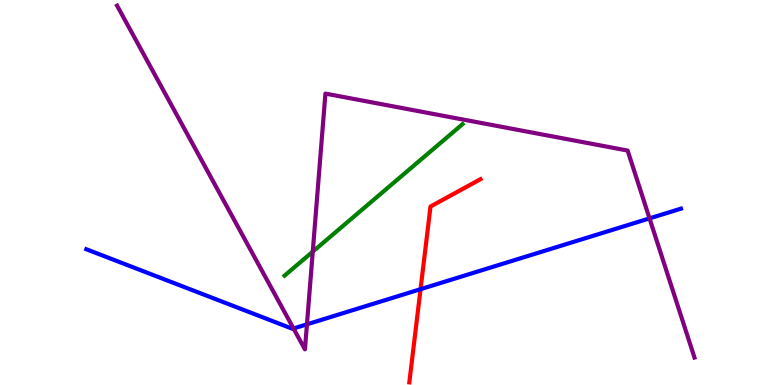[{'lines': ['blue', 'red'], 'intersections': [{'x': 5.43, 'y': 2.49}]}, {'lines': ['green', 'red'], 'intersections': []}, {'lines': ['purple', 'red'], 'intersections': []}, {'lines': ['blue', 'green'], 'intersections': []}, {'lines': ['blue', 'purple'], 'intersections': [{'x': 3.79, 'y': 1.47}, {'x': 3.96, 'y': 1.58}, {'x': 8.38, 'y': 4.33}]}, {'lines': ['green', 'purple'], 'intersections': [{'x': 4.04, 'y': 3.46}]}]